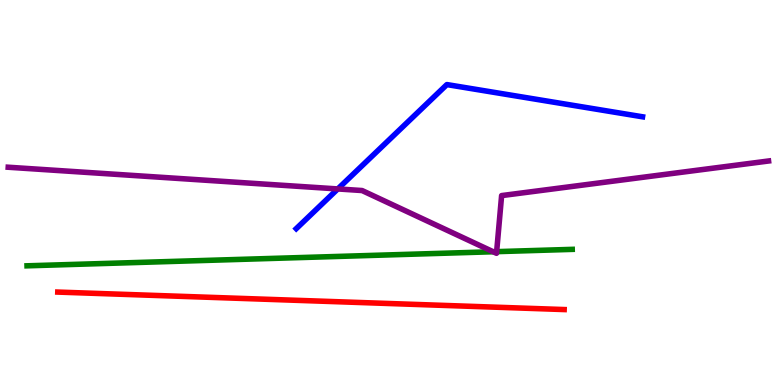[{'lines': ['blue', 'red'], 'intersections': []}, {'lines': ['green', 'red'], 'intersections': []}, {'lines': ['purple', 'red'], 'intersections': []}, {'lines': ['blue', 'green'], 'intersections': []}, {'lines': ['blue', 'purple'], 'intersections': [{'x': 4.36, 'y': 5.09}]}, {'lines': ['green', 'purple'], 'intersections': [{'x': 6.36, 'y': 3.46}, {'x': 6.41, 'y': 3.46}]}]